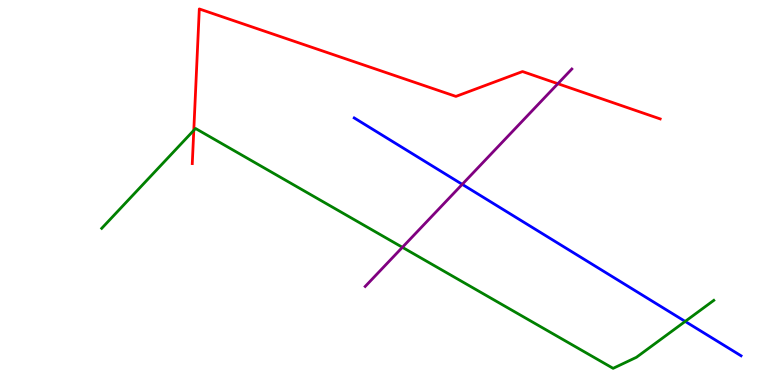[{'lines': ['blue', 'red'], 'intersections': []}, {'lines': ['green', 'red'], 'intersections': [{'x': 2.5, 'y': 6.61}]}, {'lines': ['purple', 'red'], 'intersections': [{'x': 7.2, 'y': 7.83}]}, {'lines': ['blue', 'green'], 'intersections': [{'x': 8.84, 'y': 1.65}]}, {'lines': ['blue', 'purple'], 'intersections': [{'x': 5.96, 'y': 5.21}]}, {'lines': ['green', 'purple'], 'intersections': [{'x': 5.19, 'y': 3.58}]}]